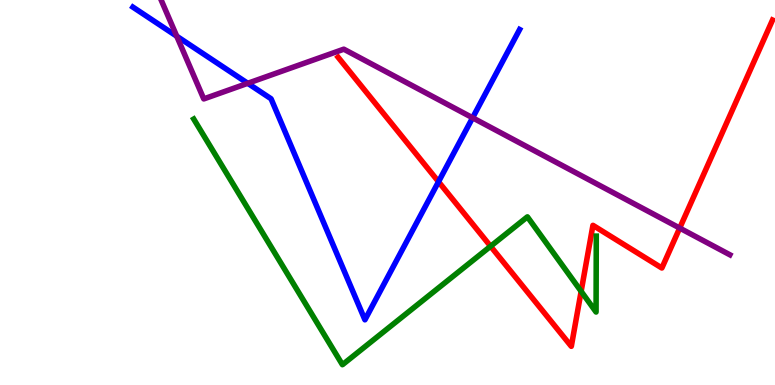[{'lines': ['blue', 'red'], 'intersections': [{'x': 5.66, 'y': 5.28}]}, {'lines': ['green', 'red'], 'intersections': [{'x': 6.33, 'y': 3.6}, {'x': 7.5, 'y': 2.43}]}, {'lines': ['purple', 'red'], 'intersections': [{'x': 8.77, 'y': 4.08}]}, {'lines': ['blue', 'green'], 'intersections': []}, {'lines': ['blue', 'purple'], 'intersections': [{'x': 2.28, 'y': 9.06}, {'x': 3.2, 'y': 7.84}, {'x': 6.1, 'y': 6.94}]}, {'lines': ['green', 'purple'], 'intersections': []}]